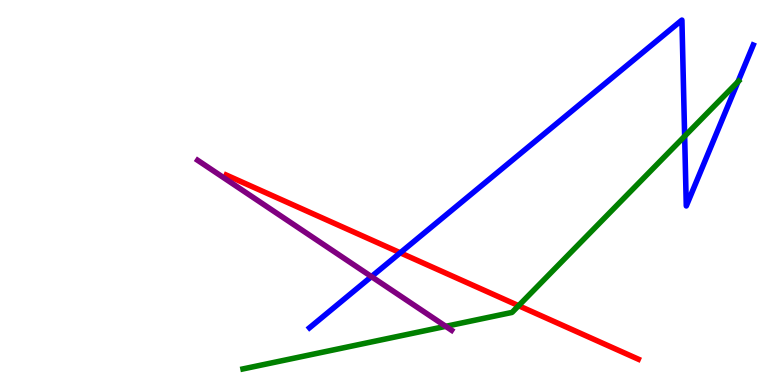[{'lines': ['blue', 'red'], 'intersections': [{'x': 5.16, 'y': 3.43}]}, {'lines': ['green', 'red'], 'intersections': [{'x': 6.69, 'y': 2.06}]}, {'lines': ['purple', 'red'], 'intersections': []}, {'lines': ['blue', 'green'], 'intersections': [{'x': 8.83, 'y': 6.46}, {'x': 9.52, 'y': 7.88}]}, {'lines': ['blue', 'purple'], 'intersections': [{'x': 4.79, 'y': 2.82}]}, {'lines': ['green', 'purple'], 'intersections': [{'x': 5.75, 'y': 1.52}]}]